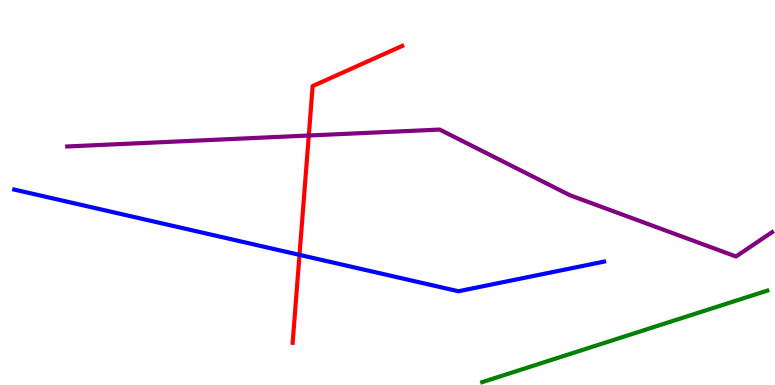[{'lines': ['blue', 'red'], 'intersections': [{'x': 3.86, 'y': 3.38}]}, {'lines': ['green', 'red'], 'intersections': []}, {'lines': ['purple', 'red'], 'intersections': [{'x': 3.98, 'y': 6.48}]}, {'lines': ['blue', 'green'], 'intersections': []}, {'lines': ['blue', 'purple'], 'intersections': []}, {'lines': ['green', 'purple'], 'intersections': []}]